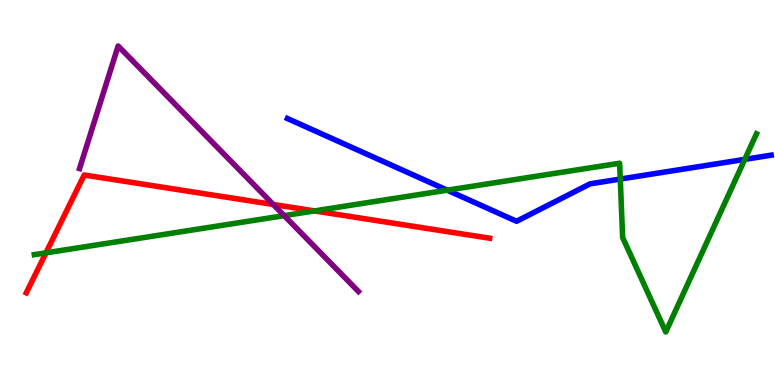[{'lines': ['blue', 'red'], 'intersections': []}, {'lines': ['green', 'red'], 'intersections': [{'x': 0.593, 'y': 3.43}, {'x': 4.06, 'y': 4.52}]}, {'lines': ['purple', 'red'], 'intersections': [{'x': 3.53, 'y': 4.69}]}, {'lines': ['blue', 'green'], 'intersections': [{'x': 5.77, 'y': 5.06}, {'x': 8.0, 'y': 5.35}, {'x': 9.61, 'y': 5.86}]}, {'lines': ['blue', 'purple'], 'intersections': []}, {'lines': ['green', 'purple'], 'intersections': [{'x': 3.67, 'y': 4.4}]}]